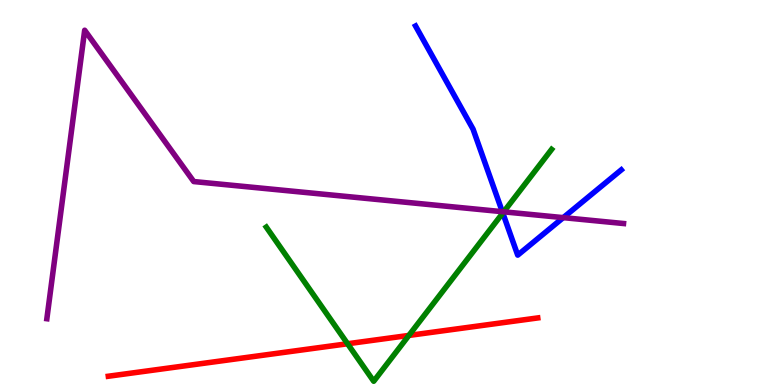[{'lines': ['blue', 'red'], 'intersections': []}, {'lines': ['green', 'red'], 'intersections': [{'x': 4.48, 'y': 1.07}, {'x': 5.28, 'y': 1.29}]}, {'lines': ['purple', 'red'], 'intersections': []}, {'lines': ['blue', 'green'], 'intersections': [{'x': 6.49, 'y': 4.47}]}, {'lines': ['blue', 'purple'], 'intersections': [{'x': 6.48, 'y': 4.5}, {'x': 7.27, 'y': 4.35}]}, {'lines': ['green', 'purple'], 'intersections': [{'x': 6.5, 'y': 4.5}]}]